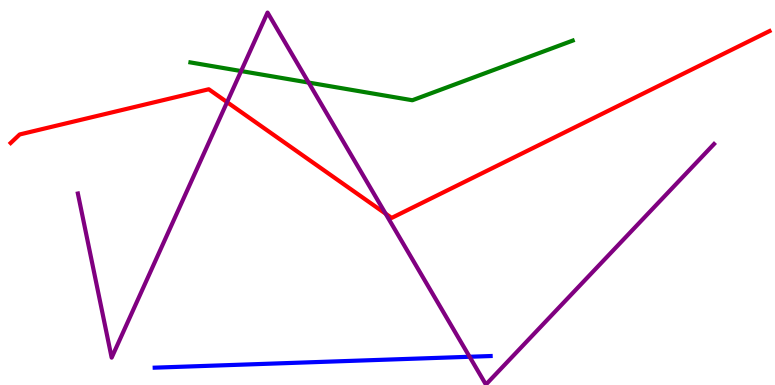[{'lines': ['blue', 'red'], 'intersections': []}, {'lines': ['green', 'red'], 'intersections': []}, {'lines': ['purple', 'red'], 'intersections': [{'x': 2.93, 'y': 7.35}, {'x': 4.98, 'y': 4.45}]}, {'lines': ['blue', 'green'], 'intersections': []}, {'lines': ['blue', 'purple'], 'intersections': [{'x': 6.06, 'y': 0.733}]}, {'lines': ['green', 'purple'], 'intersections': [{'x': 3.11, 'y': 8.15}, {'x': 3.98, 'y': 7.86}]}]